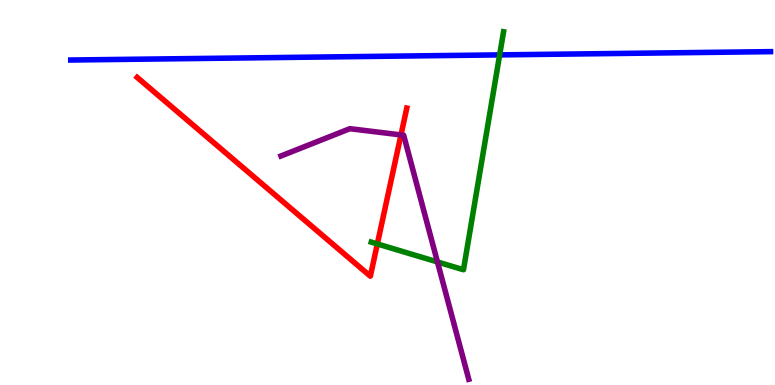[{'lines': ['blue', 'red'], 'intersections': []}, {'lines': ['green', 'red'], 'intersections': [{'x': 4.87, 'y': 3.66}]}, {'lines': ['purple', 'red'], 'intersections': [{'x': 5.17, 'y': 6.5}]}, {'lines': ['blue', 'green'], 'intersections': [{'x': 6.45, 'y': 8.57}]}, {'lines': ['blue', 'purple'], 'intersections': []}, {'lines': ['green', 'purple'], 'intersections': [{'x': 5.64, 'y': 3.2}]}]